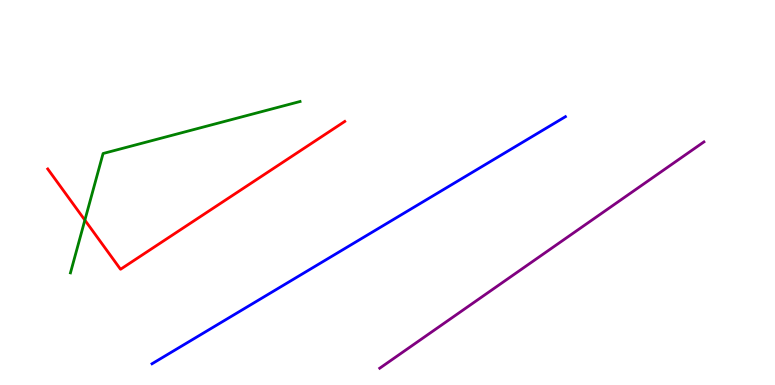[{'lines': ['blue', 'red'], 'intersections': []}, {'lines': ['green', 'red'], 'intersections': [{'x': 1.1, 'y': 4.28}]}, {'lines': ['purple', 'red'], 'intersections': []}, {'lines': ['blue', 'green'], 'intersections': []}, {'lines': ['blue', 'purple'], 'intersections': []}, {'lines': ['green', 'purple'], 'intersections': []}]